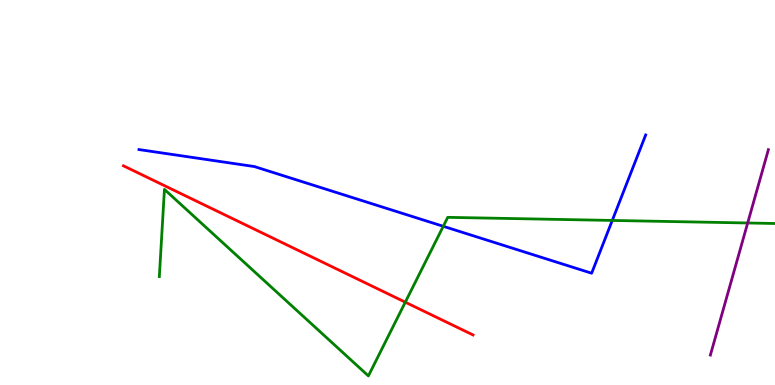[{'lines': ['blue', 'red'], 'intersections': []}, {'lines': ['green', 'red'], 'intersections': [{'x': 5.23, 'y': 2.15}]}, {'lines': ['purple', 'red'], 'intersections': []}, {'lines': ['blue', 'green'], 'intersections': [{'x': 5.72, 'y': 4.12}, {'x': 7.9, 'y': 4.27}]}, {'lines': ['blue', 'purple'], 'intersections': []}, {'lines': ['green', 'purple'], 'intersections': [{'x': 9.65, 'y': 4.21}]}]